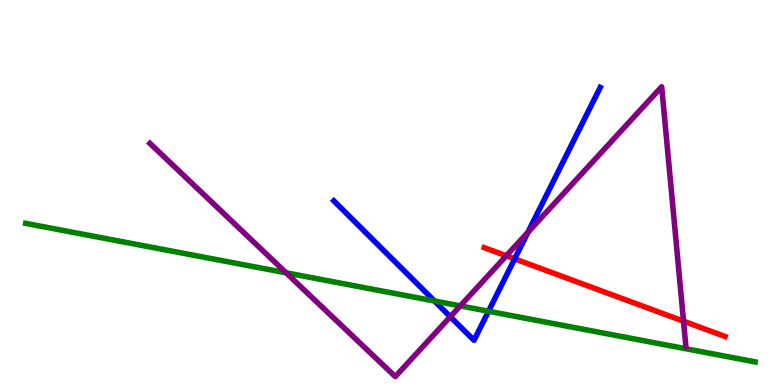[{'lines': ['blue', 'red'], 'intersections': [{'x': 6.64, 'y': 3.28}]}, {'lines': ['green', 'red'], 'intersections': []}, {'lines': ['purple', 'red'], 'intersections': [{'x': 6.53, 'y': 3.36}, {'x': 8.82, 'y': 1.66}]}, {'lines': ['blue', 'green'], 'intersections': [{'x': 5.61, 'y': 2.18}, {'x': 6.3, 'y': 1.92}]}, {'lines': ['blue', 'purple'], 'intersections': [{'x': 5.81, 'y': 1.77}, {'x': 6.81, 'y': 3.97}]}, {'lines': ['green', 'purple'], 'intersections': [{'x': 3.69, 'y': 2.91}, {'x': 5.94, 'y': 2.05}]}]